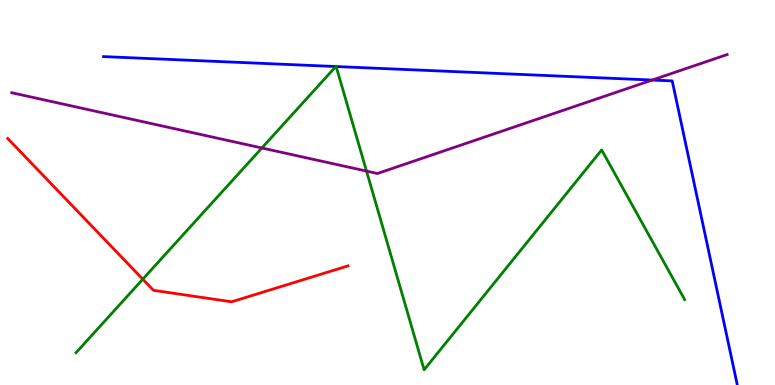[{'lines': ['blue', 'red'], 'intersections': []}, {'lines': ['green', 'red'], 'intersections': [{'x': 1.84, 'y': 2.75}]}, {'lines': ['purple', 'red'], 'intersections': []}, {'lines': ['blue', 'green'], 'intersections': [{'x': 4.33, 'y': 8.27}, {'x': 4.34, 'y': 8.27}]}, {'lines': ['blue', 'purple'], 'intersections': [{'x': 8.42, 'y': 7.92}]}, {'lines': ['green', 'purple'], 'intersections': [{'x': 3.38, 'y': 6.16}, {'x': 4.73, 'y': 5.56}]}]